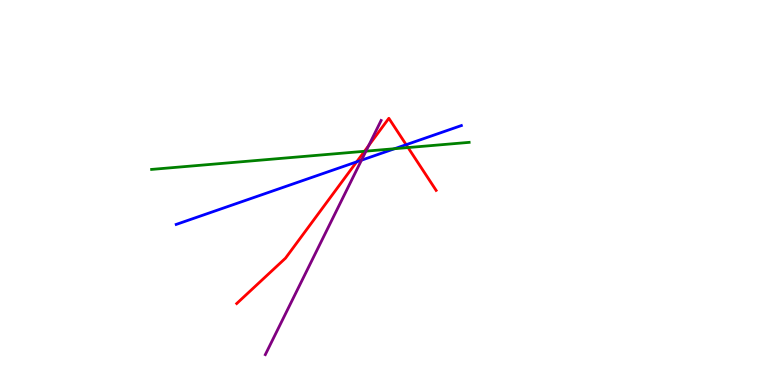[{'lines': ['blue', 'red'], 'intersections': [{'x': 4.6, 'y': 5.8}, {'x': 5.24, 'y': 6.24}]}, {'lines': ['green', 'red'], 'intersections': [{'x': 4.7, 'y': 6.07}, {'x': 5.27, 'y': 6.17}]}, {'lines': ['purple', 'red'], 'intersections': [{'x': 4.76, 'y': 6.22}]}, {'lines': ['blue', 'green'], 'intersections': [{'x': 5.09, 'y': 6.14}]}, {'lines': ['blue', 'purple'], 'intersections': [{'x': 4.66, 'y': 5.84}]}, {'lines': ['green', 'purple'], 'intersections': [{'x': 4.72, 'y': 6.07}]}]